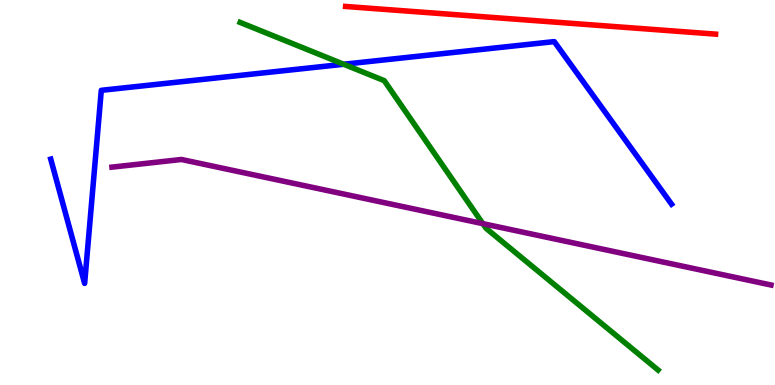[{'lines': ['blue', 'red'], 'intersections': []}, {'lines': ['green', 'red'], 'intersections': []}, {'lines': ['purple', 'red'], 'intersections': []}, {'lines': ['blue', 'green'], 'intersections': [{'x': 4.43, 'y': 8.33}]}, {'lines': ['blue', 'purple'], 'intersections': []}, {'lines': ['green', 'purple'], 'intersections': [{'x': 6.23, 'y': 4.19}]}]